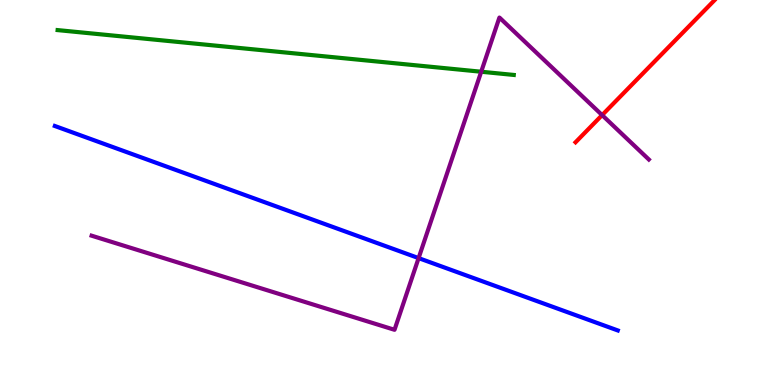[{'lines': ['blue', 'red'], 'intersections': []}, {'lines': ['green', 'red'], 'intersections': []}, {'lines': ['purple', 'red'], 'intersections': [{'x': 7.77, 'y': 7.01}]}, {'lines': ['blue', 'green'], 'intersections': []}, {'lines': ['blue', 'purple'], 'intersections': [{'x': 5.4, 'y': 3.3}]}, {'lines': ['green', 'purple'], 'intersections': [{'x': 6.21, 'y': 8.14}]}]